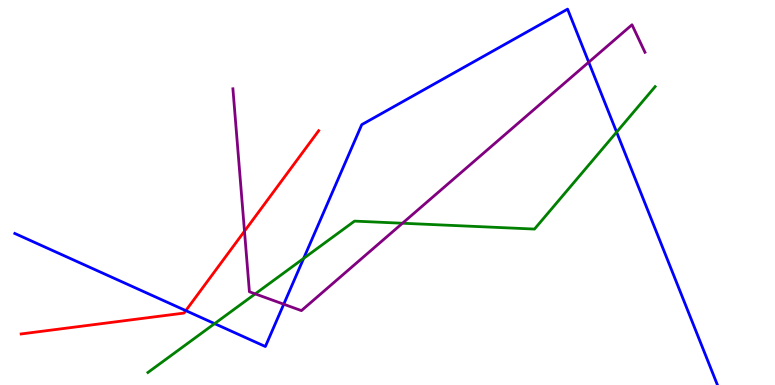[{'lines': ['blue', 'red'], 'intersections': [{'x': 2.4, 'y': 1.93}]}, {'lines': ['green', 'red'], 'intersections': []}, {'lines': ['purple', 'red'], 'intersections': [{'x': 3.15, 'y': 4.0}]}, {'lines': ['blue', 'green'], 'intersections': [{'x': 2.77, 'y': 1.59}, {'x': 3.92, 'y': 3.29}, {'x': 7.96, 'y': 6.57}]}, {'lines': ['blue', 'purple'], 'intersections': [{'x': 3.66, 'y': 2.1}, {'x': 7.6, 'y': 8.38}]}, {'lines': ['green', 'purple'], 'intersections': [{'x': 3.29, 'y': 2.37}, {'x': 5.19, 'y': 4.2}]}]